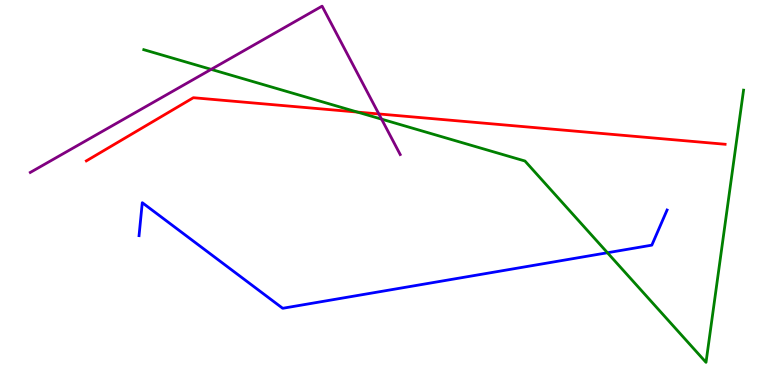[{'lines': ['blue', 'red'], 'intersections': []}, {'lines': ['green', 'red'], 'intersections': [{'x': 4.61, 'y': 7.09}]}, {'lines': ['purple', 'red'], 'intersections': [{'x': 4.89, 'y': 7.04}]}, {'lines': ['blue', 'green'], 'intersections': [{'x': 7.84, 'y': 3.44}]}, {'lines': ['blue', 'purple'], 'intersections': []}, {'lines': ['green', 'purple'], 'intersections': [{'x': 2.72, 'y': 8.2}, {'x': 4.92, 'y': 6.91}]}]